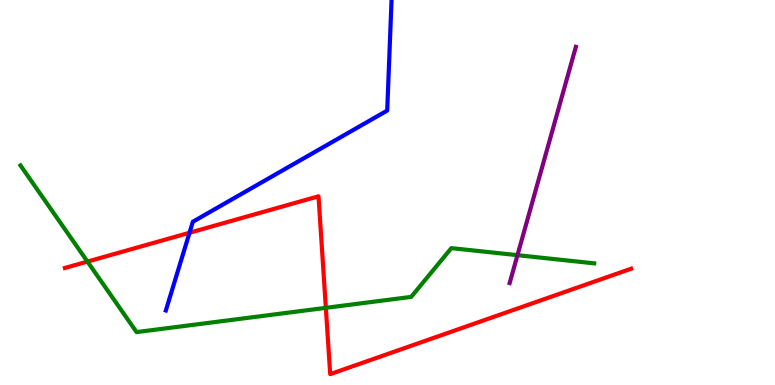[{'lines': ['blue', 'red'], 'intersections': [{'x': 2.45, 'y': 3.95}]}, {'lines': ['green', 'red'], 'intersections': [{'x': 1.13, 'y': 3.21}, {'x': 4.2, 'y': 2.0}]}, {'lines': ['purple', 'red'], 'intersections': []}, {'lines': ['blue', 'green'], 'intersections': []}, {'lines': ['blue', 'purple'], 'intersections': []}, {'lines': ['green', 'purple'], 'intersections': [{'x': 6.68, 'y': 3.37}]}]